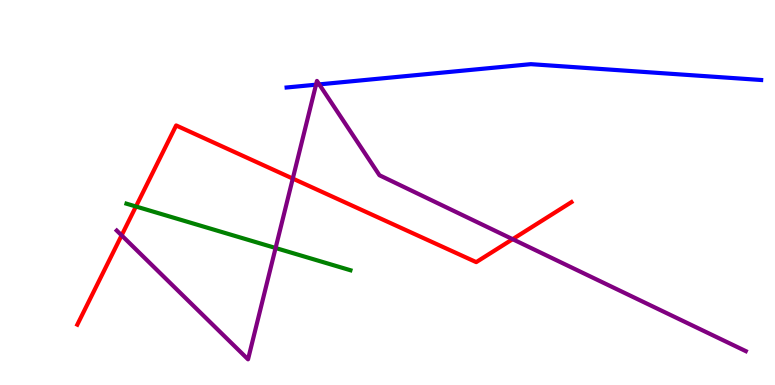[{'lines': ['blue', 'red'], 'intersections': []}, {'lines': ['green', 'red'], 'intersections': [{'x': 1.75, 'y': 4.64}]}, {'lines': ['purple', 'red'], 'intersections': [{'x': 1.57, 'y': 3.89}, {'x': 3.78, 'y': 5.36}, {'x': 6.61, 'y': 3.79}]}, {'lines': ['blue', 'green'], 'intersections': []}, {'lines': ['blue', 'purple'], 'intersections': [{'x': 4.08, 'y': 7.8}, {'x': 4.12, 'y': 7.81}]}, {'lines': ['green', 'purple'], 'intersections': [{'x': 3.56, 'y': 3.56}]}]